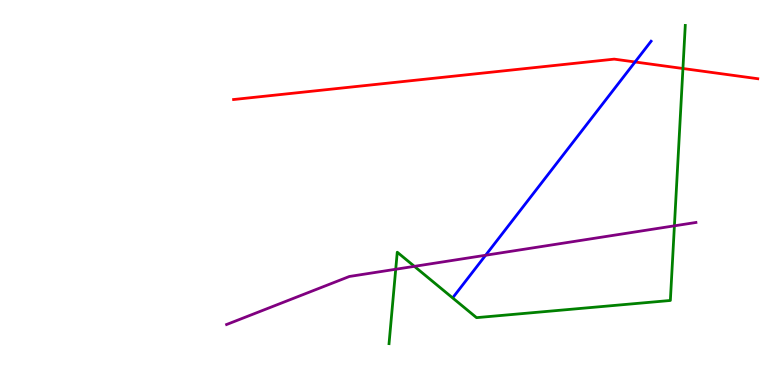[{'lines': ['blue', 'red'], 'intersections': [{'x': 8.19, 'y': 8.39}]}, {'lines': ['green', 'red'], 'intersections': [{'x': 8.81, 'y': 8.22}]}, {'lines': ['purple', 'red'], 'intersections': []}, {'lines': ['blue', 'green'], 'intersections': []}, {'lines': ['blue', 'purple'], 'intersections': [{'x': 6.27, 'y': 3.37}]}, {'lines': ['green', 'purple'], 'intersections': [{'x': 5.11, 'y': 3.01}, {'x': 5.35, 'y': 3.08}, {'x': 8.7, 'y': 4.13}]}]